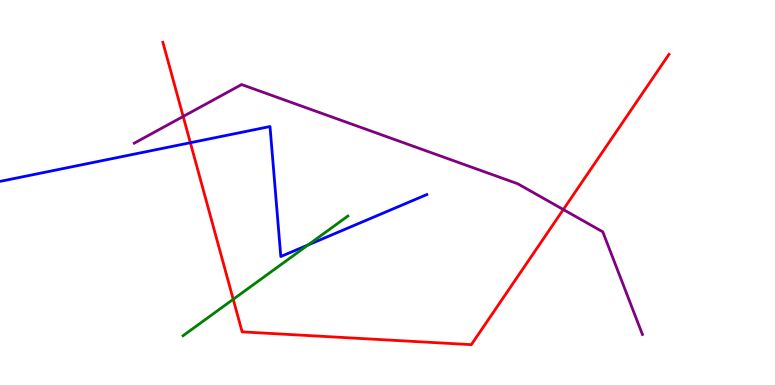[{'lines': ['blue', 'red'], 'intersections': [{'x': 2.46, 'y': 6.29}]}, {'lines': ['green', 'red'], 'intersections': [{'x': 3.01, 'y': 2.23}]}, {'lines': ['purple', 'red'], 'intersections': [{'x': 2.36, 'y': 6.98}, {'x': 7.27, 'y': 4.56}]}, {'lines': ['blue', 'green'], 'intersections': [{'x': 3.97, 'y': 3.64}]}, {'lines': ['blue', 'purple'], 'intersections': []}, {'lines': ['green', 'purple'], 'intersections': []}]